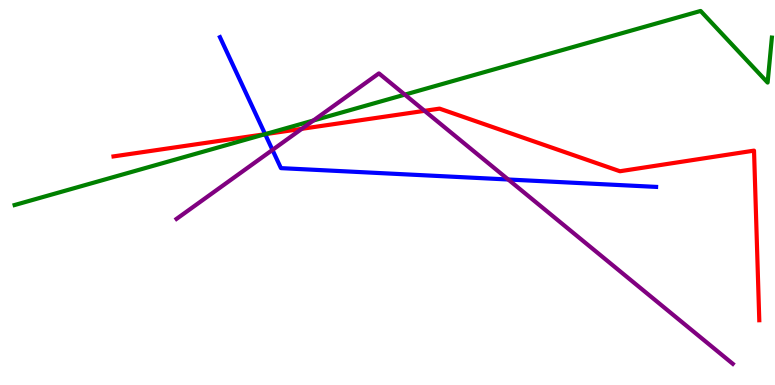[{'lines': ['blue', 'red'], 'intersections': [{'x': 3.42, 'y': 6.51}]}, {'lines': ['green', 'red'], 'intersections': [{'x': 3.42, 'y': 6.51}]}, {'lines': ['purple', 'red'], 'intersections': [{'x': 3.89, 'y': 6.65}, {'x': 5.48, 'y': 7.12}]}, {'lines': ['blue', 'green'], 'intersections': [{'x': 3.42, 'y': 6.52}]}, {'lines': ['blue', 'purple'], 'intersections': [{'x': 3.52, 'y': 6.11}, {'x': 6.56, 'y': 5.34}]}, {'lines': ['green', 'purple'], 'intersections': [{'x': 4.04, 'y': 6.87}, {'x': 5.22, 'y': 7.54}]}]